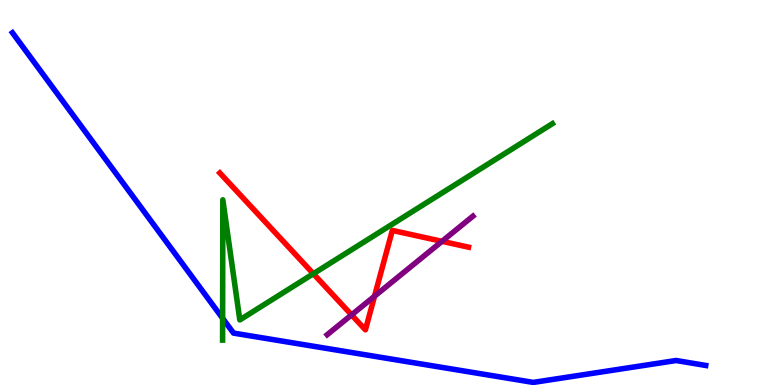[{'lines': ['blue', 'red'], 'intersections': []}, {'lines': ['green', 'red'], 'intersections': [{'x': 4.04, 'y': 2.89}]}, {'lines': ['purple', 'red'], 'intersections': [{'x': 4.54, 'y': 1.82}, {'x': 4.83, 'y': 2.31}, {'x': 5.7, 'y': 3.73}]}, {'lines': ['blue', 'green'], 'intersections': [{'x': 2.87, 'y': 1.73}]}, {'lines': ['blue', 'purple'], 'intersections': []}, {'lines': ['green', 'purple'], 'intersections': []}]